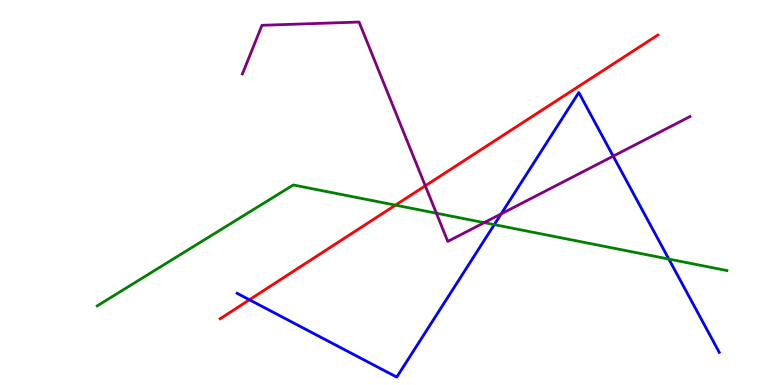[{'lines': ['blue', 'red'], 'intersections': [{'x': 3.22, 'y': 2.21}]}, {'lines': ['green', 'red'], 'intersections': [{'x': 5.1, 'y': 4.67}]}, {'lines': ['purple', 'red'], 'intersections': [{'x': 5.49, 'y': 5.17}]}, {'lines': ['blue', 'green'], 'intersections': [{'x': 6.38, 'y': 4.17}, {'x': 8.63, 'y': 3.27}]}, {'lines': ['blue', 'purple'], 'intersections': [{'x': 6.47, 'y': 4.44}, {'x': 7.91, 'y': 5.94}]}, {'lines': ['green', 'purple'], 'intersections': [{'x': 5.63, 'y': 4.46}, {'x': 6.25, 'y': 4.22}]}]